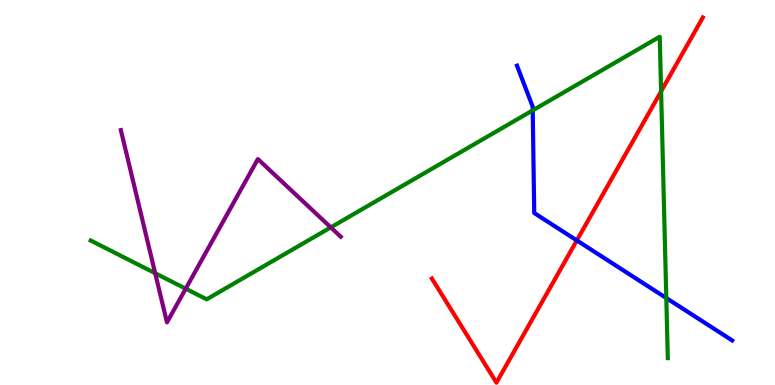[{'lines': ['blue', 'red'], 'intersections': [{'x': 7.44, 'y': 3.75}]}, {'lines': ['green', 'red'], 'intersections': [{'x': 8.53, 'y': 7.63}]}, {'lines': ['purple', 'red'], 'intersections': []}, {'lines': ['blue', 'green'], 'intersections': [{'x': 6.87, 'y': 7.13}, {'x': 8.6, 'y': 2.26}]}, {'lines': ['blue', 'purple'], 'intersections': []}, {'lines': ['green', 'purple'], 'intersections': [{'x': 2.0, 'y': 2.9}, {'x': 2.4, 'y': 2.5}, {'x': 4.27, 'y': 4.09}]}]